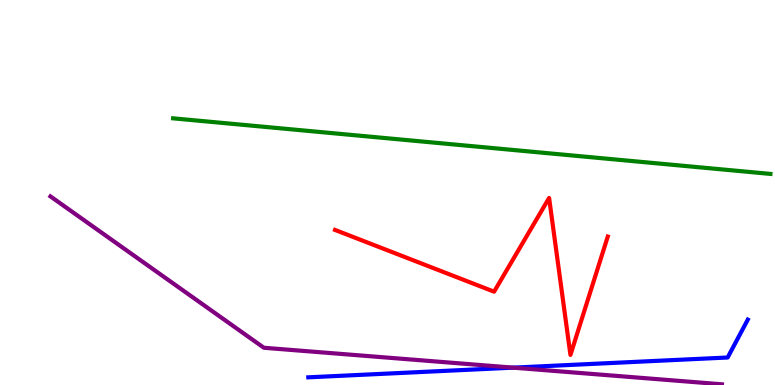[{'lines': ['blue', 'red'], 'intersections': []}, {'lines': ['green', 'red'], 'intersections': []}, {'lines': ['purple', 'red'], 'intersections': []}, {'lines': ['blue', 'green'], 'intersections': []}, {'lines': ['blue', 'purple'], 'intersections': [{'x': 6.62, 'y': 0.451}]}, {'lines': ['green', 'purple'], 'intersections': []}]